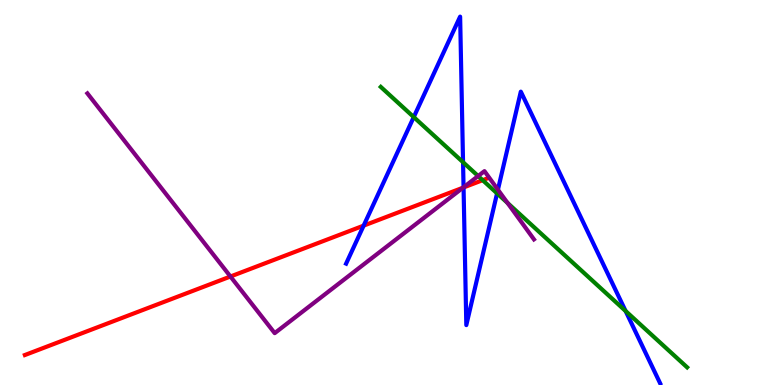[{'lines': ['blue', 'red'], 'intersections': [{'x': 4.69, 'y': 4.14}, {'x': 5.98, 'y': 5.13}]}, {'lines': ['green', 'red'], 'intersections': [{'x': 6.23, 'y': 5.32}]}, {'lines': ['purple', 'red'], 'intersections': [{'x': 2.97, 'y': 2.82}, {'x': 5.97, 'y': 5.13}]}, {'lines': ['blue', 'green'], 'intersections': [{'x': 5.34, 'y': 6.96}, {'x': 5.97, 'y': 5.79}, {'x': 6.41, 'y': 4.98}, {'x': 8.07, 'y': 1.92}]}, {'lines': ['blue', 'purple'], 'intersections': [{'x': 5.98, 'y': 5.14}, {'x': 6.42, 'y': 5.07}]}, {'lines': ['green', 'purple'], 'intersections': [{'x': 6.17, 'y': 5.43}, {'x': 6.55, 'y': 4.73}]}]